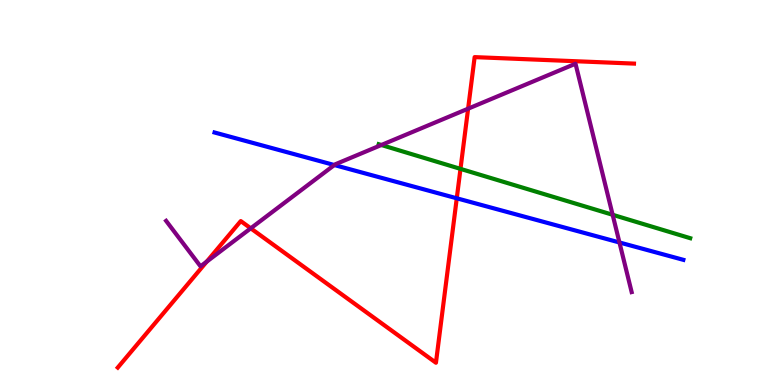[{'lines': ['blue', 'red'], 'intersections': [{'x': 5.89, 'y': 4.85}]}, {'lines': ['green', 'red'], 'intersections': [{'x': 5.94, 'y': 5.61}]}, {'lines': ['purple', 'red'], 'intersections': [{'x': 2.67, 'y': 3.2}, {'x': 3.24, 'y': 4.07}, {'x': 6.04, 'y': 7.18}]}, {'lines': ['blue', 'green'], 'intersections': []}, {'lines': ['blue', 'purple'], 'intersections': [{'x': 4.31, 'y': 5.71}, {'x': 7.99, 'y': 3.7}]}, {'lines': ['green', 'purple'], 'intersections': [{'x': 4.92, 'y': 6.23}, {'x': 7.91, 'y': 4.42}]}]